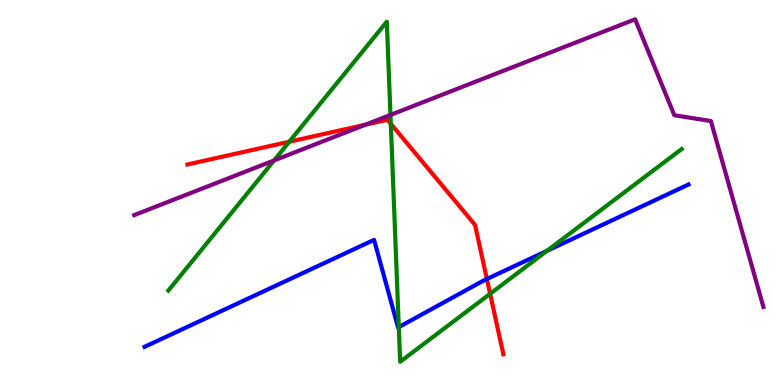[{'lines': ['blue', 'red'], 'intersections': [{'x': 6.28, 'y': 2.75}]}, {'lines': ['green', 'red'], 'intersections': [{'x': 3.73, 'y': 6.32}, {'x': 5.04, 'y': 6.78}, {'x': 6.32, 'y': 2.37}]}, {'lines': ['purple', 'red'], 'intersections': [{'x': 4.72, 'y': 6.76}]}, {'lines': ['blue', 'green'], 'intersections': [{'x': 5.15, 'y': 1.5}, {'x': 7.06, 'y': 3.48}]}, {'lines': ['blue', 'purple'], 'intersections': []}, {'lines': ['green', 'purple'], 'intersections': [{'x': 3.54, 'y': 5.83}, {'x': 5.04, 'y': 7.01}]}]